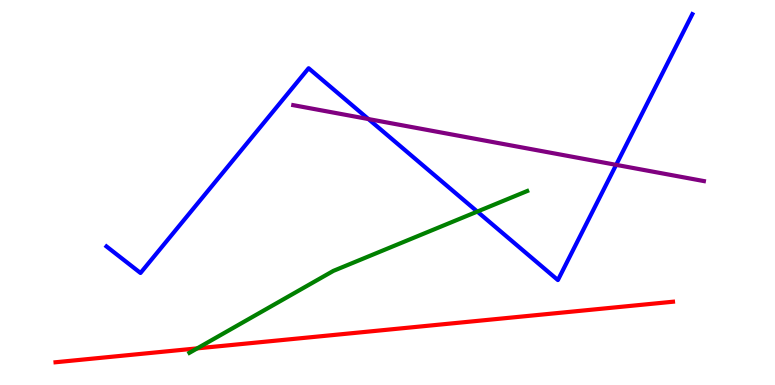[{'lines': ['blue', 'red'], 'intersections': []}, {'lines': ['green', 'red'], 'intersections': [{'x': 2.54, 'y': 0.951}]}, {'lines': ['purple', 'red'], 'intersections': []}, {'lines': ['blue', 'green'], 'intersections': [{'x': 6.16, 'y': 4.5}]}, {'lines': ['blue', 'purple'], 'intersections': [{'x': 4.75, 'y': 6.91}, {'x': 7.95, 'y': 5.72}]}, {'lines': ['green', 'purple'], 'intersections': []}]